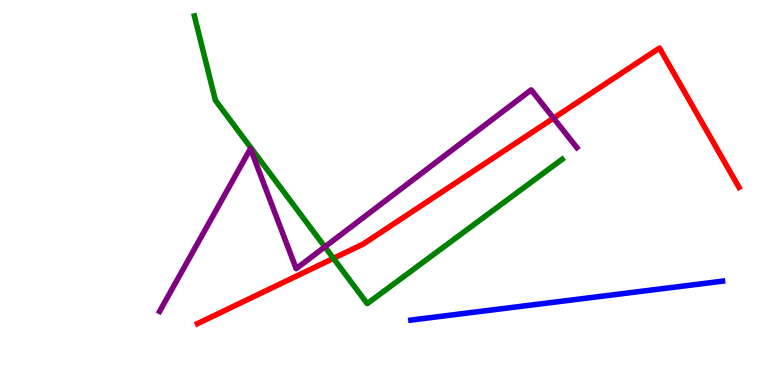[{'lines': ['blue', 'red'], 'intersections': []}, {'lines': ['green', 'red'], 'intersections': [{'x': 4.3, 'y': 3.29}]}, {'lines': ['purple', 'red'], 'intersections': [{'x': 7.14, 'y': 6.93}]}, {'lines': ['blue', 'green'], 'intersections': []}, {'lines': ['blue', 'purple'], 'intersections': []}, {'lines': ['green', 'purple'], 'intersections': [{'x': 4.19, 'y': 3.59}]}]